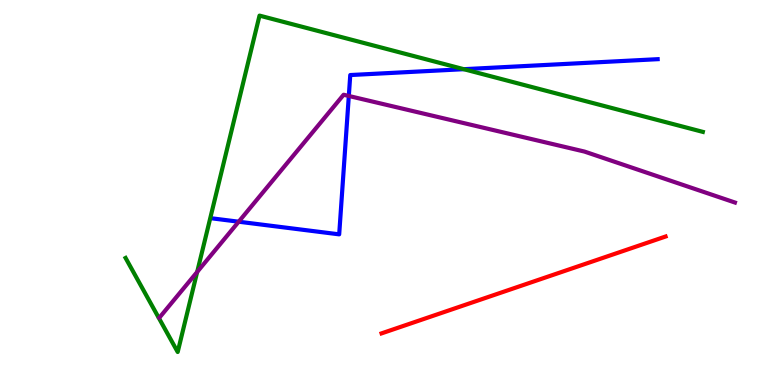[{'lines': ['blue', 'red'], 'intersections': []}, {'lines': ['green', 'red'], 'intersections': []}, {'lines': ['purple', 'red'], 'intersections': []}, {'lines': ['blue', 'green'], 'intersections': [{'x': 5.98, 'y': 8.2}]}, {'lines': ['blue', 'purple'], 'intersections': [{'x': 3.08, 'y': 4.24}, {'x': 4.5, 'y': 7.51}]}, {'lines': ['green', 'purple'], 'intersections': [{'x': 2.54, 'y': 2.94}]}]